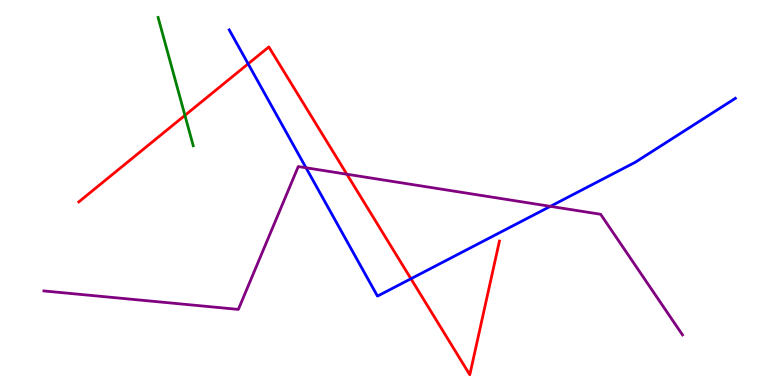[{'lines': ['blue', 'red'], 'intersections': [{'x': 3.2, 'y': 8.34}, {'x': 5.3, 'y': 2.76}]}, {'lines': ['green', 'red'], 'intersections': [{'x': 2.39, 'y': 7.0}]}, {'lines': ['purple', 'red'], 'intersections': [{'x': 4.48, 'y': 5.47}]}, {'lines': ['blue', 'green'], 'intersections': []}, {'lines': ['blue', 'purple'], 'intersections': [{'x': 3.95, 'y': 5.64}, {'x': 7.1, 'y': 4.64}]}, {'lines': ['green', 'purple'], 'intersections': []}]